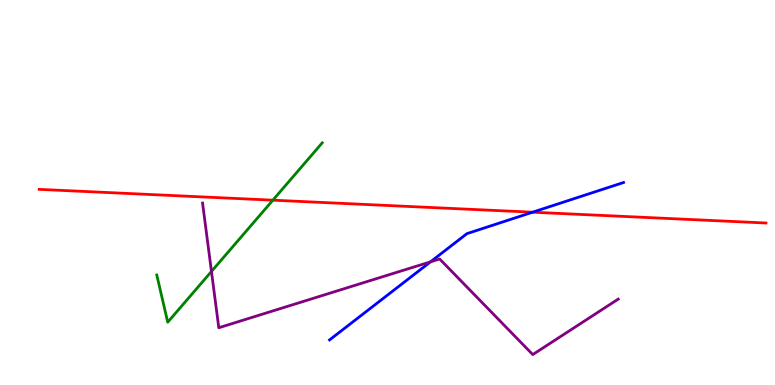[{'lines': ['blue', 'red'], 'intersections': [{'x': 6.87, 'y': 4.49}]}, {'lines': ['green', 'red'], 'intersections': [{'x': 3.52, 'y': 4.8}]}, {'lines': ['purple', 'red'], 'intersections': []}, {'lines': ['blue', 'green'], 'intersections': []}, {'lines': ['blue', 'purple'], 'intersections': [{'x': 5.55, 'y': 3.2}]}, {'lines': ['green', 'purple'], 'intersections': [{'x': 2.73, 'y': 2.95}]}]